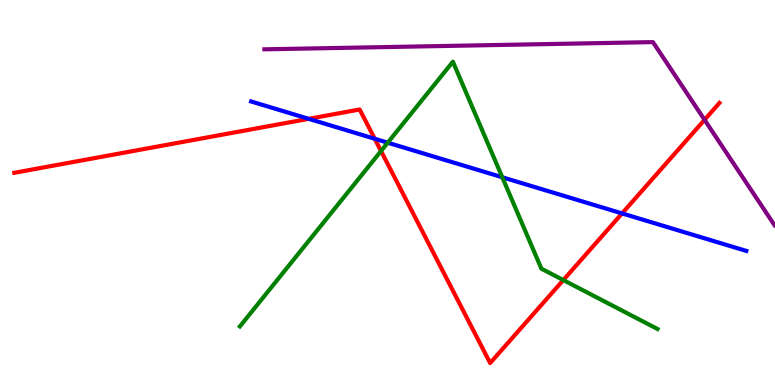[{'lines': ['blue', 'red'], 'intersections': [{'x': 3.98, 'y': 6.91}, {'x': 4.84, 'y': 6.4}, {'x': 8.03, 'y': 4.46}]}, {'lines': ['green', 'red'], 'intersections': [{'x': 4.92, 'y': 6.08}, {'x': 7.27, 'y': 2.73}]}, {'lines': ['purple', 'red'], 'intersections': [{'x': 9.09, 'y': 6.89}]}, {'lines': ['blue', 'green'], 'intersections': [{'x': 5.0, 'y': 6.29}, {'x': 6.48, 'y': 5.4}]}, {'lines': ['blue', 'purple'], 'intersections': []}, {'lines': ['green', 'purple'], 'intersections': []}]